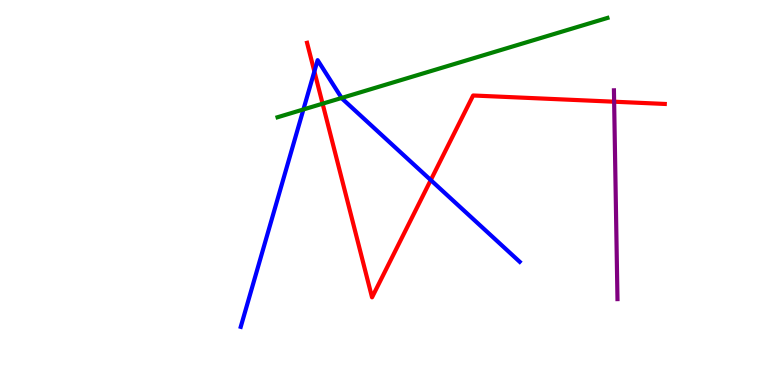[{'lines': ['blue', 'red'], 'intersections': [{'x': 4.06, 'y': 8.14}, {'x': 5.56, 'y': 5.32}]}, {'lines': ['green', 'red'], 'intersections': [{'x': 4.16, 'y': 7.31}]}, {'lines': ['purple', 'red'], 'intersections': [{'x': 7.92, 'y': 7.36}]}, {'lines': ['blue', 'green'], 'intersections': [{'x': 3.92, 'y': 7.16}, {'x': 4.41, 'y': 7.46}]}, {'lines': ['blue', 'purple'], 'intersections': []}, {'lines': ['green', 'purple'], 'intersections': []}]